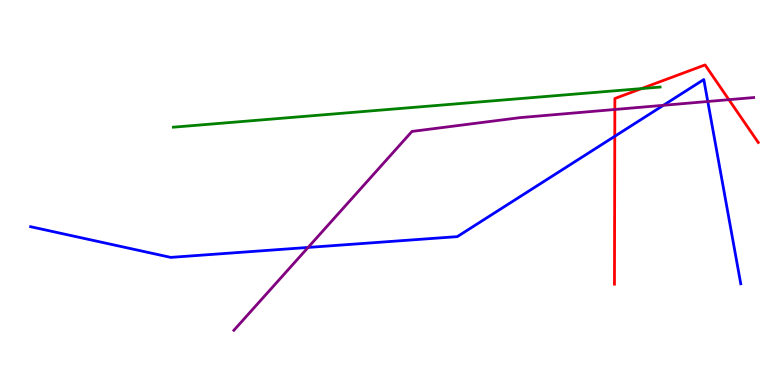[{'lines': ['blue', 'red'], 'intersections': [{'x': 7.93, 'y': 6.46}]}, {'lines': ['green', 'red'], 'intersections': [{'x': 8.28, 'y': 7.7}]}, {'lines': ['purple', 'red'], 'intersections': [{'x': 7.93, 'y': 7.16}, {'x': 9.41, 'y': 7.41}]}, {'lines': ['blue', 'green'], 'intersections': []}, {'lines': ['blue', 'purple'], 'intersections': [{'x': 3.98, 'y': 3.57}, {'x': 8.56, 'y': 7.26}, {'x': 9.13, 'y': 7.36}]}, {'lines': ['green', 'purple'], 'intersections': []}]